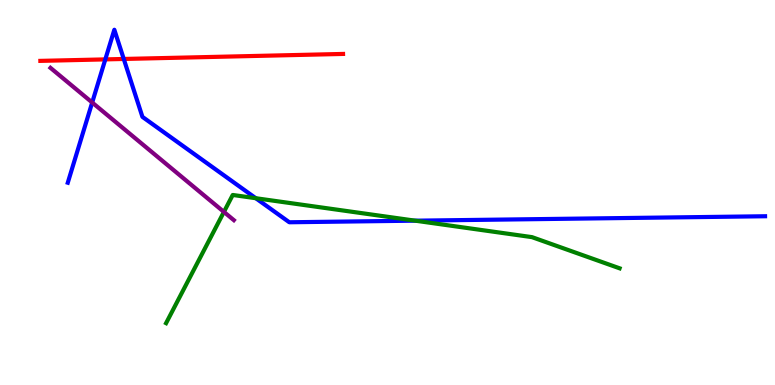[{'lines': ['blue', 'red'], 'intersections': [{'x': 1.36, 'y': 8.46}, {'x': 1.6, 'y': 8.47}]}, {'lines': ['green', 'red'], 'intersections': []}, {'lines': ['purple', 'red'], 'intersections': []}, {'lines': ['blue', 'green'], 'intersections': [{'x': 3.3, 'y': 4.85}, {'x': 5.36, 'y': 4.27}]}, {'lines': ['blue', 'purple'], 'intersections': [{'x': 1.19, 'y': 7.34}]}, {'lines': ['green', 'purple'], 'intersections': [{'x': 2.89, 'y': 4.5}]}]